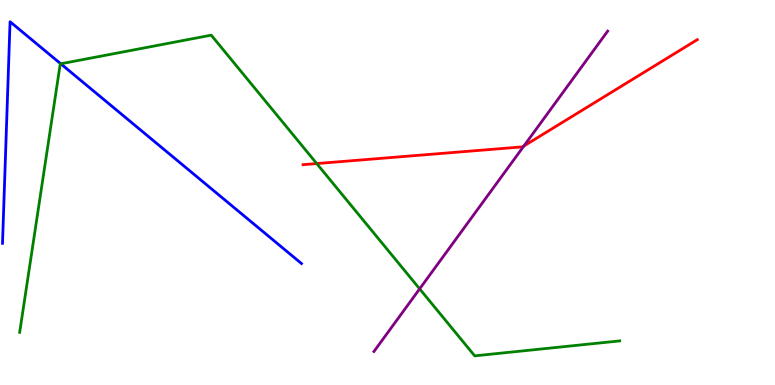[{'lines': ['blue', 'red'], 'intersections': []}, {'lines': ['green', 'red'], 'intersections': [{'x': 4.09, 'y': 5.75}]}, {'lines': ['purple', 'red'], 'intersections': [{'x': 6.76, 'y': 6.21}]}, {'lines': ['blue', 'green'], 'intersections': [{'x': 0.784, 'y': 8.34}]}, {'lines': ['blue', 'purple'], 'intersections': []}, {'lines': ['green', 'purple'], 'intersections': [{'x': 5.41, 'y': 2.5}]}]